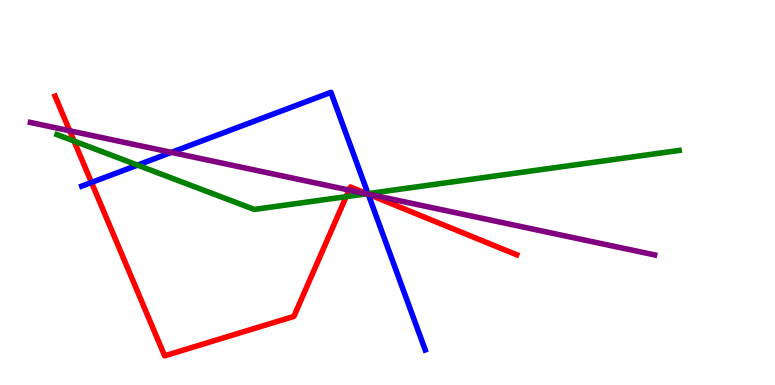[{'lines': ['blue', 'red'], 'intersections': [{'x': 1.18, 'y': 5.26}, {'x': 4.75, 'y': 4.96}]}, {'lines': ['green', 'red'], 'intersections': [{'x': 0.955, 'y': 6.34}, {'x': 4.47, 'y': 4.89}, {'x': 4.74, 'y': 4.97}]}, {'lines': ['purple', 'red'], 'intersections': [{'x': 0.899, 'y': 6.6}, {'x': 4.5, 'y': 5.06}, {'x': 4.75, 'y': 4.96}]}, {'lines': ['blue', 'green'], 'intersections': [{'x': 1.77, 'y': 5.71}, {'x': 4.75, 'y': 4.97}]}, {'lines': ['blue', 'purple'], 'intersections': [{'x': 2.21, 'y': 6.04}, {'x': 4.75, 'y': 4.96}]}, {'lines': ['green', 'purple'], 'intersections': [{'x': 4.73, 'y': 4.97}]}]